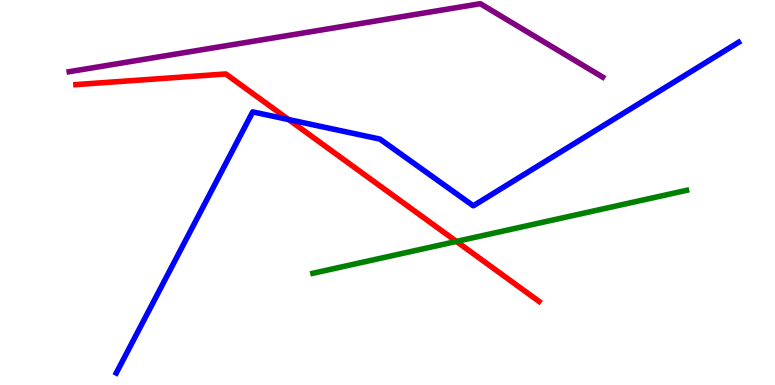[{'lines': ['blue', 'red'], 'intersections': [{'x': 3.72, 'y': 6.89}]}, {'lines': ['green', 'red'], 'intersections': [{'x': 5.89, 'y': 3.73}]}, {'lines': ['purple', 'red'], 'intersections': []}, {'lines': ['blue', 'green'], 'intersections': []}, {'lines': ['blue', 'purple'], 'intersections': []}, {'lines': ['green', 'purple'], 'intersections': []}]